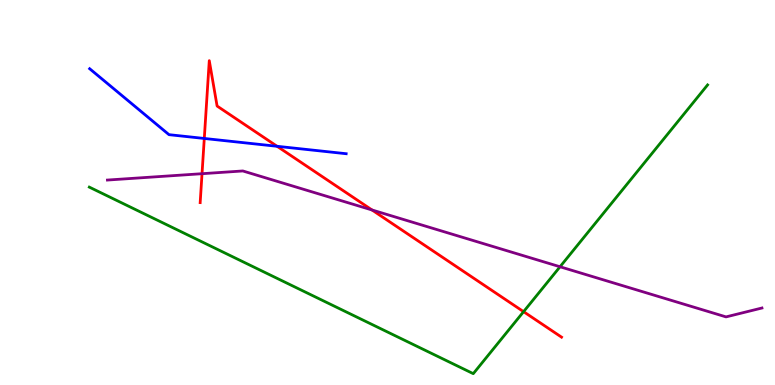[{'lines': ['blue', 'red'], 'intersections': [{'x': 2.64, 'y': 6.4}, {'x': 3.58, 'y': 6.2}]}, {'lines': ['green', 'red'], 'intersections': [{'x': 6.76, 'y': 1.9}]}, {'lines': ['purple', 'red'], 'intersections': [{'x': 2.61, 'y': 5.49}, {'x': 4.8, 'y': 4.55}]}, {'lines': ['blue', 'green'], 'intersections': []}, {'lines': ['blue', 'purple'], 'intersections': []}, {'lines': ['green', 'purple'], 'intersections': [{'x': 7.23, 'y': 3.07}]}]